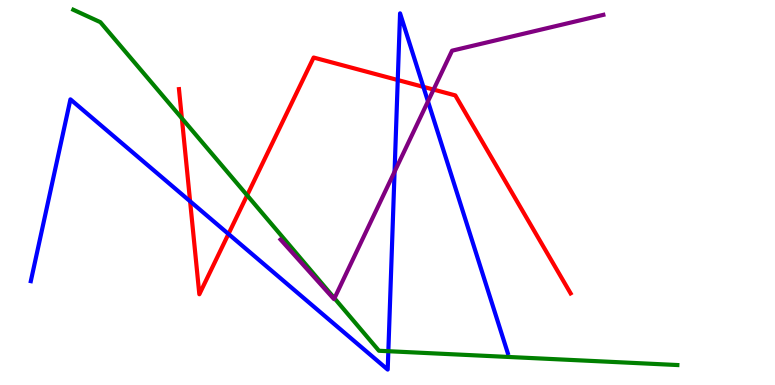[{'lines': ['blue', 'red'], 'intersections': [{'x': 2.45, 'y': 4.77}, {'x': 2.95, 'y': 3.92}, {'x': 5.13, 'y': 7.92}, {'x': 5.46, 'y': 7.74}]}, {'lines': ['green', 'red'], 'intersections': [{'x': 2.35, 'y': 6.93}, {'x': 3.19, 'y': 4.93}]}, {'lines': ['purple', 'red'], 'intersections': [{'x': 5.59, 'y': 7.67}]}, {'lines': ['blue', 'green'], 'intersections': [{'x': 5.01, 'y': 0.878}]}, {'lines': ['blue', 'purple'], 'intersections': [{'x': 5.09, 'y': 5.54}, {'x': 5.52, 'y': 7.37}]}, {'lines': ['green', 'purple'], 'intersections': [{'x': 4.32, 'y': 2.25}]}]